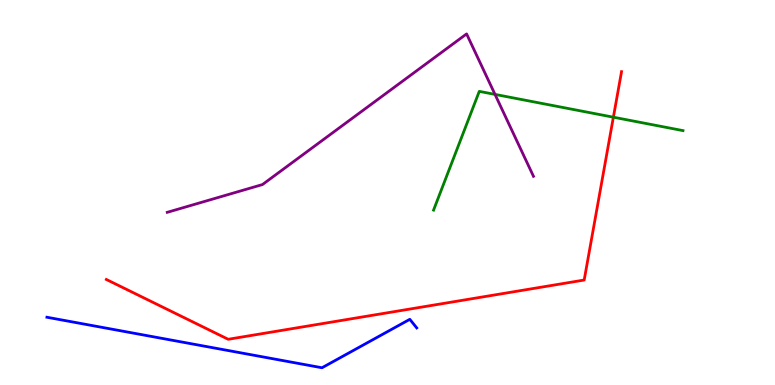[{'lines': ['blue', 'red'], 'intersections': []}, {'lines': ['green', 'red'], 'intersections': [{'x': 7.91, 'y': 6.96}]}, {'lines': ['purple', 'red'], 'intersections': []}, {'lines': ['blue', 'green'], 'intersections': []}, {'lines': ['blue', 'purple'], 'intersections': []}, {'lines': ['green', 'purple'], 'intersections': [{'x': 6.39, 'y': 7.55}]}]